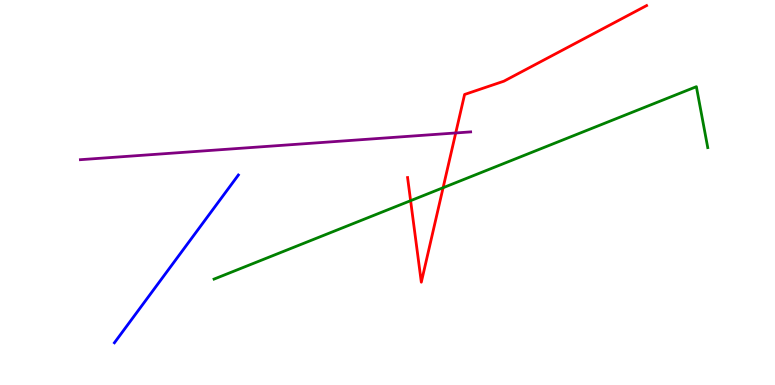[{'lines': ['blue', 'red'], 'intersections': []}, {'lines': ['green', 'red'], 'intersections': [{'x': 5.3, 'y': 4.79}, {'x': 5.72, 'y': 5.12}]}, {'lines': ['purple', 'red'], 'intersections': [{'x': 5.88, 'y': 6.55}]}, {'lines': ['blue', 'green'], 'intersections': []}, {'lines': ['blue', 'purple'], 'intersections': []}, {'lines': ['green', 'purple'], 'intersections': []}]